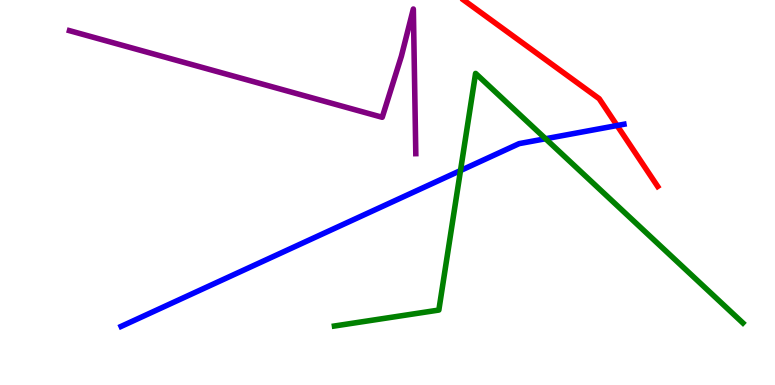[{'lines': ['blue', 'red'], 'intersections': [{'x': 7.96, 'y': 6.74}]}, {'lines': ['green', 'red'], 'intersections': []}, {'lines': ['purple', 'red'], 'intersections': []}, {'lines': ['blue', 'green'], 'intersections': [{'x': 5.94, 'y': 5.57}, {'x': 7.04, 'y': 6.4}]}, {'lines': ['blue', 'purple'], 'intersections': []}, {'lines': ['green', 'purple'], 'intersections': []}]